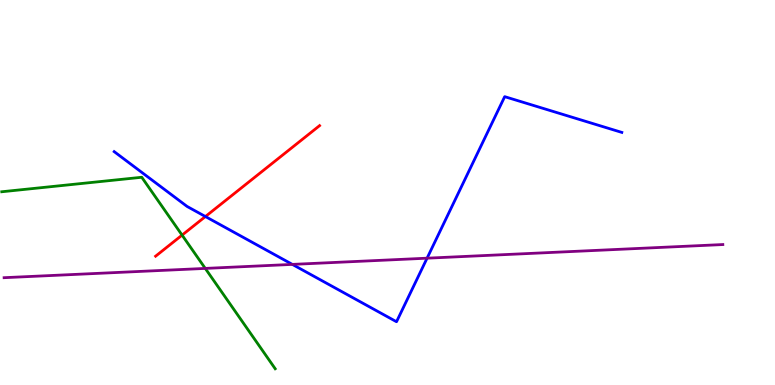[{'lines': ['blue', 'red'], 'intersections': [{'x': 2.65, 'y': 4.38}]}, {'lines': ['green', 'red'], 'intersections': [{'x': 2.35, 'y': 3.89}]}, {'lines': ['purple', 'red'], 'intersections': []}, {'lines': ['blue', 'green'], 'intersections': []}, {'lines': ['blue', 'purple'], 'intersections': [{'x': 3.77, 'y': 3.13}, {'x': 5.51, 'y': 3.29}]}, {'lines': ['green', 'purple'], 'intersections': [{'x': 2.65, 'y': 3.03}]}]